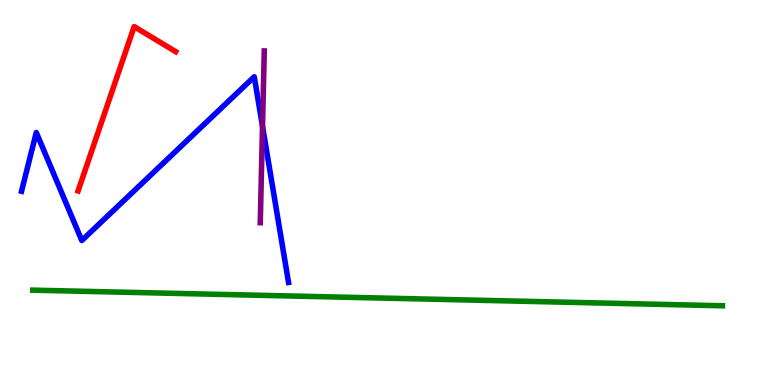[{'lines': ['blue', 'red'], 'intersections': []}, {'lines': ['green', 'red'], 'intersections': []}, {'lines': ['purple', 'red'], 'intersections': []}, {'lines': ['blue', 'green'], 'intersections': []}, {'lines': ['blue', 'purple'], 'intersections': [{'x': 3.39, 'y': 6.72}]}, {'lines': ['green', 'purple'], 'intersections': []}]